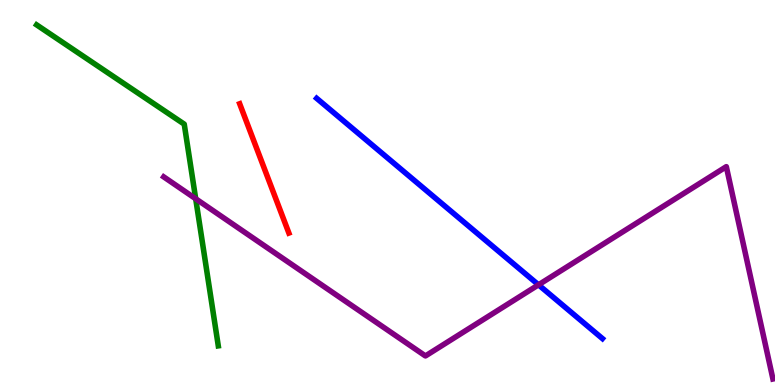[{'lines': ['blue', 'red'], 'intersections': []}, {'lines': ['green', 'red'], 'intersections': []}, {'lines': ['purple', 'red'], 'intersections': []}, {'lines': ['blue', 'green'], 'intersections': []}, {'lines': ['blue', 'purple'], 'intersections': [{'x': 6.95, 'y': 2.6}]}, {'lines': ['green', 'purple'], 'intersections': [{'x': 2.53, 'y': 4.84}]}]